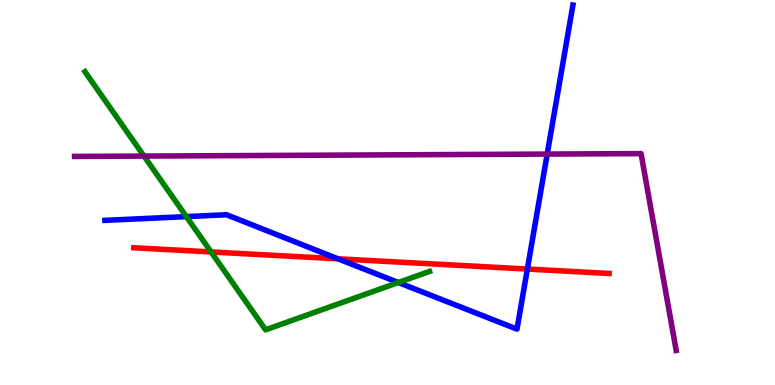[{'lines': ['blue', 'red'], 'intersections': [{'x': 4.36, 'y': 3.28}, {'x': 6.8, 'y': 3.01}]}, {'lines': ['green', 'red'], 'intersections': [{'x': 2.72, 'y': 3.46}]}, {'lines': ['purple', 'red'], 'intersections': []}, {'lines': ['blue', 'green'], 'intersections': [{'x': 2.4, 'y': 4.37}, {'x': 5.14, 'y': 2.66}]}, {'lines': ['blue', 'purple'], 'intersections': [{'x': 7.06, 'y': 6.0}]}, {'lines': ['green', 'purple'], 'intersections': [{'x': 1.86, 'y': 5.95}]}]